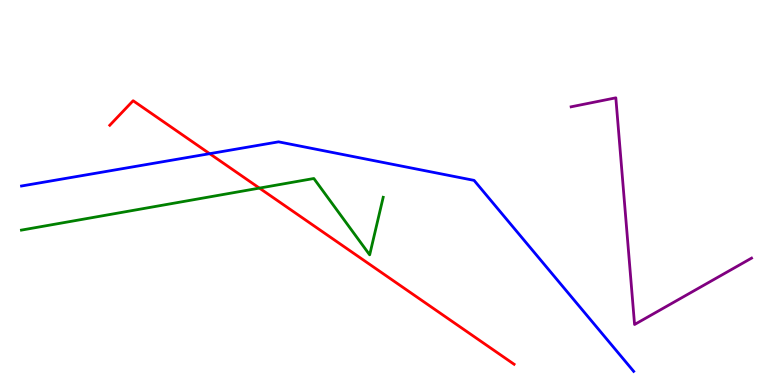[{'lines': ['blue', 'red'], 'intersections': [{'x': 2.71, 'y': 6.01}]}, {'lines': ['green', 'red'], 'intersections': [{'x': 3.35, 'y': 5.11}]}, {'lines': ['purple', 'red'], 'intersections': []}, {'lines': ['blue', 'green'], 'intersections': []}, {'lines': ['blue', 'purple'], 'intersections': []}, {'lines': ['green', 'purple'], 'intersections': []}]